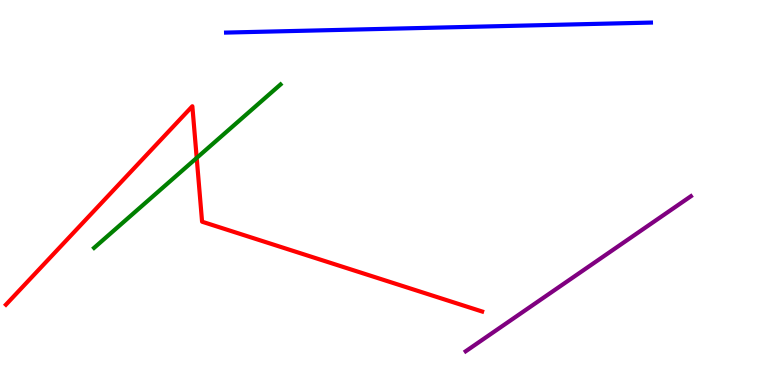[{'lines': ['blue', 'red'], 'intersections': []}, {'lines': ['green', 'red'], 'intersections': [{'x': 2.54, 'y': 5.9}]}, {'lines': ['purple', 'red'], 'intersections': []}, {'lines': ['blue', 'green'], 'intersections': []}, {'lines': ['blue', 'purple'], 'intersections': []}, {'lines': ['green', 'purple'], 'intersections': []}]